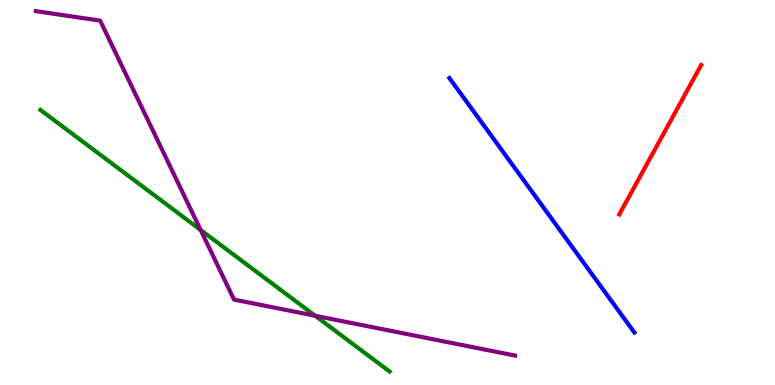[{'lines': ['blue', 'red'], 'intersections': []}, {'lines': ['green', 'red'], 'intersections': []}, {'lines': ['purple', 'red'], 'intersections': []}, {'lines': ['blue', 'green'], 'intersections': []}, {'lines': ['blue', 'purple'], 'intersections': []}, {'lines': ['green', 'purple'], 'intersections': [{'x': 2.59, 'y': 4.03}, {'x': 4.07, 'y': 1.8}]}]